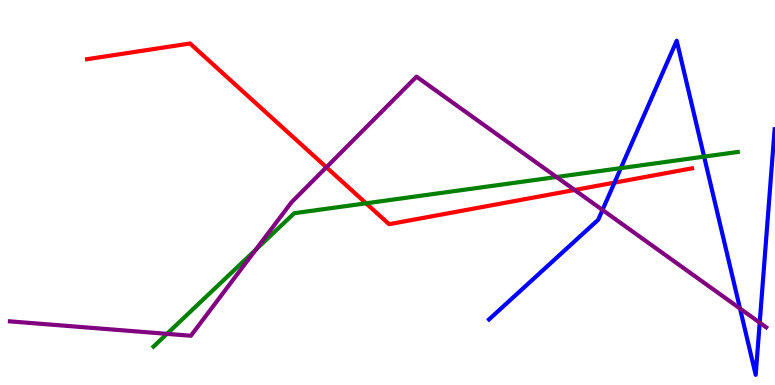[{'lines': ['blue', 'red'], 'intersections': [{'x': 7.93, 'y': 5.26}]}, {'lines': ['green', 'red'], 'intersections': [{'x': 4.72, 'y': 4.72}]}, {'lines': ['purple', 'red'], 'intersections': [{'x': 4.21, 'y': 5.66}, {'x': 7.41, 'y': 5.07}]}, {'lines': ['blue', 'green'], 'intersections': [{'x': 8.01, 'y': 5.63}, {'x': 9.09, 'y': 5.93}]}, {'lines': ['blue', 'purple'], 'intersections': [{'x': 7.77, 'y': 4.55}, {'x': 9.55, 'y': 1.99}, {'x': 9.8, 'y': 1.62}]}, {'lines': ['green', 'purple'], 'intersections': [{'x': 2.15, 'y': 1.33}, {'x': 3.3, 'y': 3.51}, {'x': 7.18, 'y': 5.4}]}]